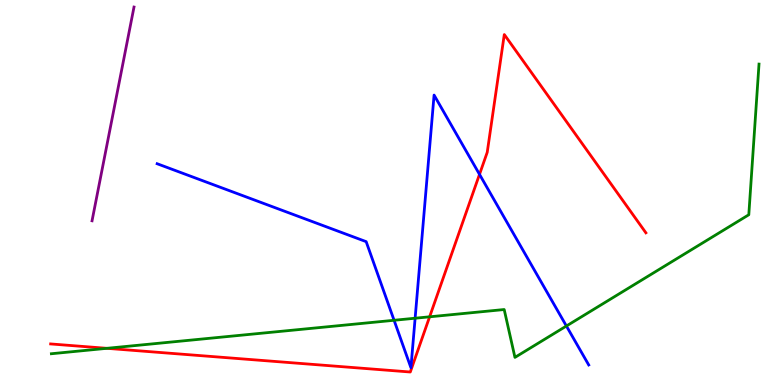[{'lines': ['blue', 'red'], 'intersections': [{'x': 6.19, 'y': 5.47}]}, {'lines': ['green', 'red'], 'intersections': [{'x': 1.38, 'y': 0.953}, {'x': 5.54, 'y': 1.77}]}, {'lines': ['purple', 'red'], 'intersections': []}, {'lines': ['blue', 'green'], 'intersections': [{'x': 5.08, 'y': 1.68}, {'x': 5.36, 'y': 1.73}, {'x': 7.31, 'y': 1.53}]}, {'lines': ['blue', 'purple'], 'intersections': []}, {'lines': ['green', 'purple'], 'intersections': []}]